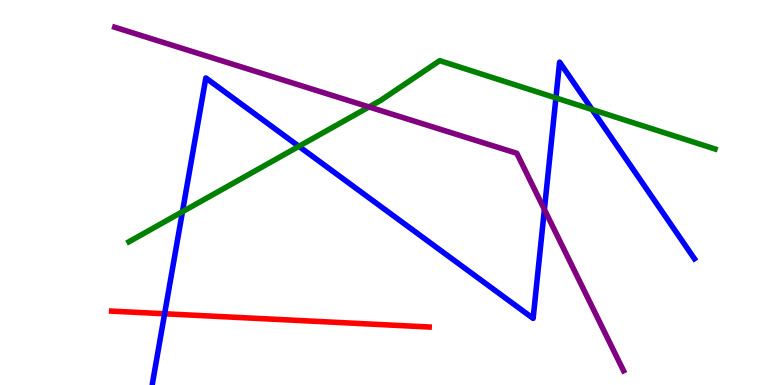[{'lines': ['blue', 'red'], 'intersections': [{'x': 2.12, 'y': 1.85}]}, {'lines': ['green', 'red'], 'intersections': []}, {'lines': ['purple', 'red'], 'intersections': []}, {'lines': ['blue', 'green'], 'intersections': [{'x': 2.35, 'y': 4.5}, {'x': 3.86, 'y': 6.2}, {'x': 7.17, 'y': 7.46}, {'x': 7.64, 'y': 7.15}]}, {'lines': ['blue', 'purple'], 'intersections': [{'x': 7.02, 'y': 4.56}]}, {'lines': ['green', 'purple'], 'intersections': [{'x': 4.76, 'y': 7.22}]}]